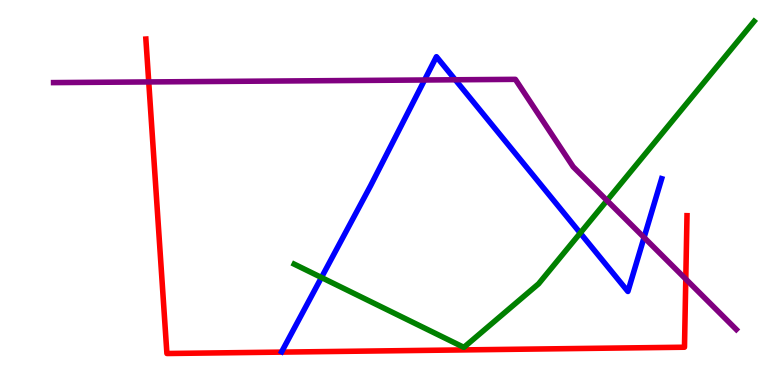[{'lines': ['blue', 'red'], 'intersections': []}, {'lines': ['green', 'red'], 'intersections': []}, {'lines': ['purple', 'red'], 'intersections': [{'x': 1.92, 'y': 7.87}, {'x': 8.85, 'y': 2.75}]}, {'lines': ['blue', 'green'], 'intersections': [{'x': 4.15, 'y': 2.79}, {'x': 7.49, 'y': 3.95}]}, {'lines': ['blue', 'purple'], 'intersections': [{'x': 5.48, 'y': 7.92}, {'x': 5.87, 'y': 7.93}, {'x': 8.31, 'y': 3.83}]}, {'lines': ['green', 'purple'], 'intersections': [{'x': 7.83, 'y': 4.79}]}]